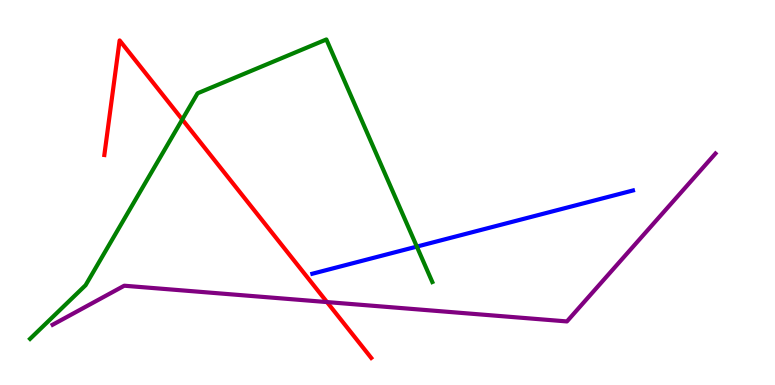[{'lines': ['blue', 'red'], 'intersections': []}, {'lines': ['green', 'red'], 'intersections': [{'x': 2.35, 'y': 6.9}]}, {'lines': ['purple', 'red'], 'intersections': [{'x': 4.22, 'y': 2.15}]}, {'lines': ['blue', 'green'], 'intersections': [{'x': 5.38, 'y': 3.59}]}, {'lines': ['blue', 'purple'], 'intersections': []}, {'lines': ['green', 'purple'], 'intersections': []}]